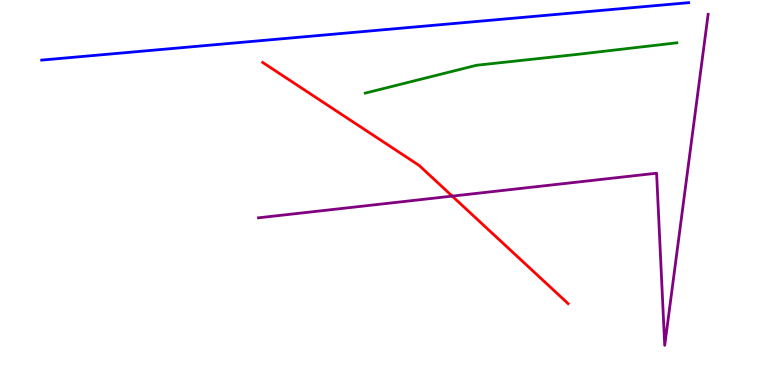[{'lines': ['blue', 'red'], 'intersections': []}, {'lines': ['green', 'red'], 'intersections': []}, {'lines': ['purple', 'red'], 'intersections': [{'x': 5.83, 'y': 4.91}]}, {'lines': ['blue', 'green'], 'intersections': []}, {'lines': ['blue', 'purple'], 'intersections': []}, {'lines': ['green', 'purple'], 'intersections': []}]